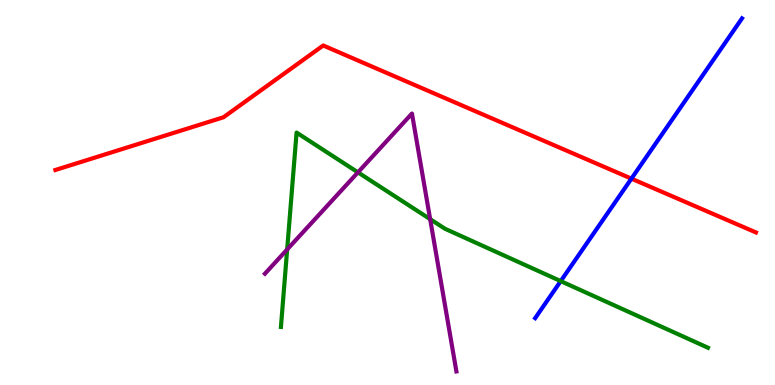[{'lines': ['blue', 'red'], 'intersections': [{'x': 8.15, 'y': 5.36}]}, {'lines': ['green', 'red'], 'intersections': []}, {'lines': ['purple', 'red'], 'intersections': []}, {'lines': ['blue', 'green'], 'intersections': [{'x': 7.24, 'y': 2.7}]}, {'lines': ['blue', 'purple'], 'intersections': []}, {'lines': ['green', 'purple'], 'intersections': [{'x': 3.71, 'y': 3.52}, {'x': 4.62, 'y': 5.52}, {'x': 5.55, 'y': 4.31}]}]